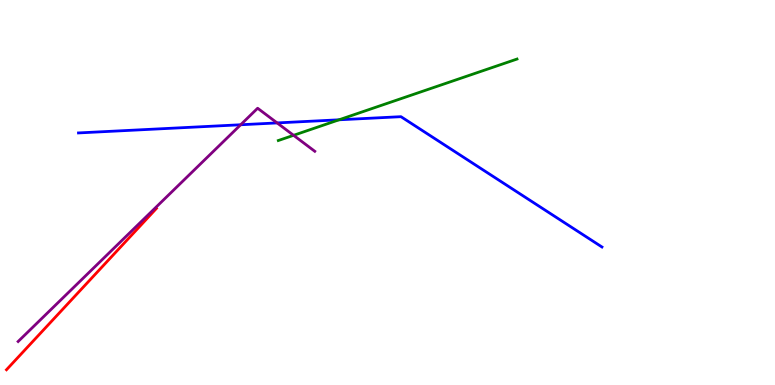[{'lines': ['blue', 'red'], 'intersections': []}, {'lines': ['green', 'red'], 'intersections': []}, {'lines': ['purple', 'red'], 'intersections': []}, {'lines': ['blue', 'green'], 'intersections': [{'x': 4.37, 'y': 6.89}]}, {'lines': ['blue', 'purple'], 'intersections': [{'x': 3.11, 'y': 6.76}, {'x': 3.58, 'y': 6.81}]}, {'lines': ['green', 'purple'], 'intersections': [{'x': 3.79, 'y': 6.49}]}]